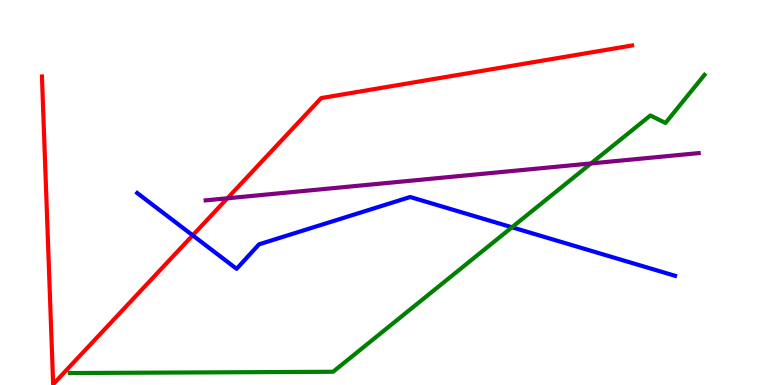[{'lines': ['blue', 'red'], 'intersections': [{'x': 2.49, 'y': 3.89}]}, {'lines': ['green', 'red'], 'intersections': []}, {'lines': ['purple', 'red'], 'intersections': [{'x': 2.93, 'y': 4.85}]}, {'lines': ['blue', 'green'], 'intersections': [{'x': 6.61, 'y': 4.1}]}, {'lines': ['blue', 'purple'], 'intersections': []}, {'lines': ['green', 'purple'], 'intersections': [{'x': 7.63, 'y': 5.75}]}]